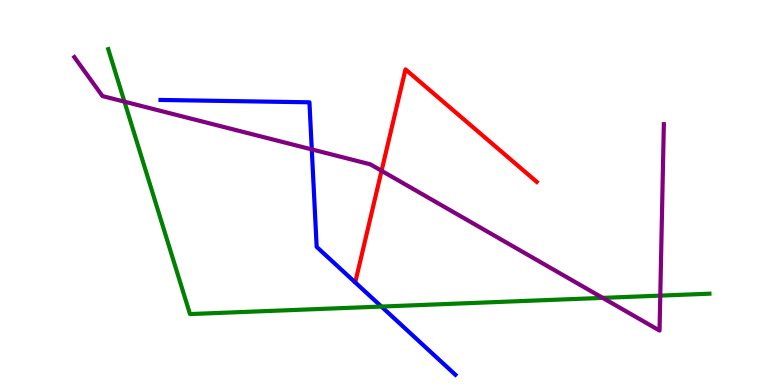[{'lines': ['blue', 'red'], 'intersections': []}, {'lines': ['green', 'red'], 'intersections': []}, {'lines': ['purple', 'red'], 'intersections': [{'x': 4.92, 'y': 5.56}]}, {'lines': ['blue', 'green'], 'intersections': [{'x': 4.92, 'y': 2.04}]}, {'lines': ['blue', 'purple'], 'intersections': [{'x': 4.02, 'y': 6.12}]}, {'lines': ['green', 'purple'], 'intersections': [{'x': 1.61, 'y': 7.36}, {'x': 7.78, 'y': 2.26}, {'x': 8.52, 'y': 2.32}]}]